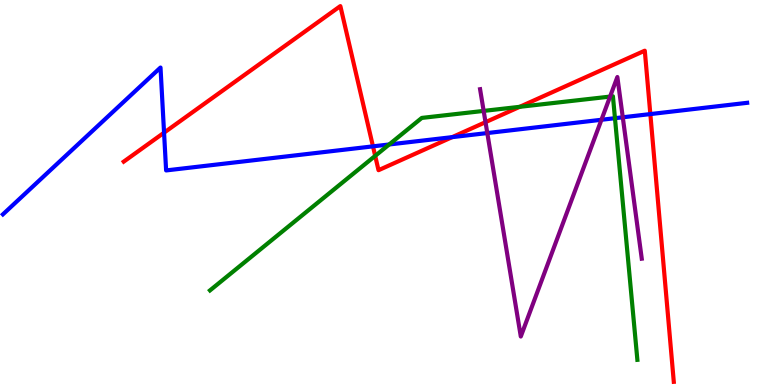[{'lines': ['blue', 'red'], 'intersections': [{'x': 2.12, 'y': 6.55}, {'x': 4.81, 'y': 6.2}, {'x': 5.83, 'y': 6.44}, {'x': 8.39, 'y': 7.04}]}, {'lines': ['green', 'red'], 'intersections': [{'x': 4.84, 'y': 5.95}, {'x': 6.71, 'y': 7.23}]}, {'lines': ['purple', 'red'], 'intersections': [{'x': 6.26, 'y': 6.83}]}, {'lines': ['blue', 'green'], 'intersections': [{'x': 5.02, 'y': 6.25}, {'x': 7.94, 'y': 6.93}]}, {'lines': ['blue', 'purple'], 'intersections': [{'x': 6.29, 'y': 6.54}, {'x': 7.76, 'y': 6.89}, {'x': 8.04, 'y': 6.95}]}, {'lines': ['green', 'purple'], 'intersections': [{'x': 6.24, 'y': 7.12}, {'x': 7.87, 'y': 7.49}]}]